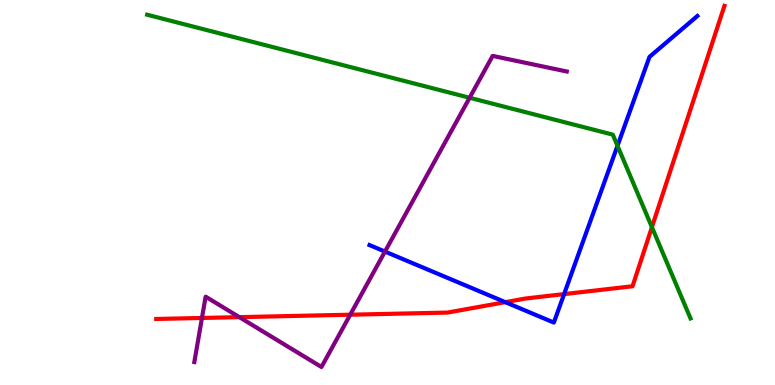[{'lines': ['blue', 'red'], 'intersections': [{'x': 6.52, 'y': 2.15}, {'x': 7.28, 'y': 2.36}]}, {'lines': ['green', 'red'], 'intersections': [{'x': 8.41, 'y': 4.1}]}, {'lines': ['purple', 'red'], 'intersections': [{'x': 2.61, 'y': 1.74}, {'x': 3.09, 'y': 1.76}, {'x': 4.52, 'y': 1.83}]}, {'lines': ['blue', 'green'], 'intersections': [{'x': 7.97, 'y': 6.21}]}, {'lines': ['blue', 'purple'], 'intersections': [{'x': 4.97, 'y': 3.47}]}, {'lines': ['green', 'purple'], 'intersections': [{'x': 6.06, 'y': 7.46}]}]